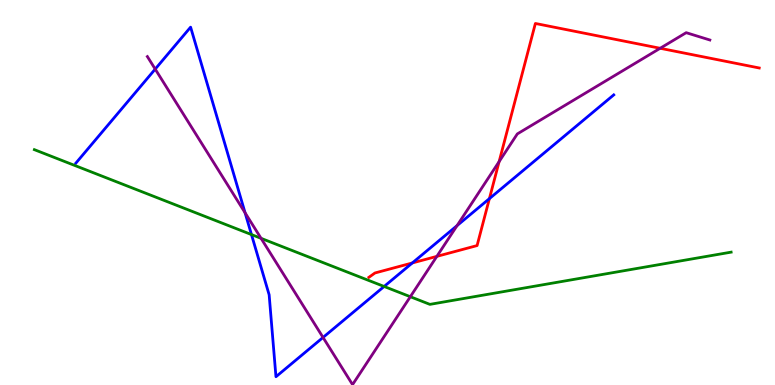[{'lines': ['blue', 'red'], 'intersections': [{'x': 5.32, 'y': 3.17}, {'x': 6.31, 'y': 4.84}]}, {'lines': ['green', 'red'], 'intersections': []}, {'lines': ['purple', 'red'], 'intersections': [{'x': 5.64, 'y': 3.34}, {'x': 6.44, 'y': 5.8}, {'x': 8.52, 'y': 8.75}]}, {'lines': ['blue', 'green'], 'intersections': [{'x': 3.24, 'y': 3.91}, {'x': 4.96, 'y': 2.56}]}, {'lines': ['blue', 'purple'], 'intersections': [{'x': 2.0, 'y': 8.21}, {'x': 3.16, 'y': 4.47}, {'x': 4.17, 'y': 1.24}, {'x': 5.9, 'y': 4.14}]}, {'lines': ['green', 'purple'], 'intersections': [{'x': 3.37, 'y': 3.81}, {'x': 5.29, 'y': 2.29}]}]